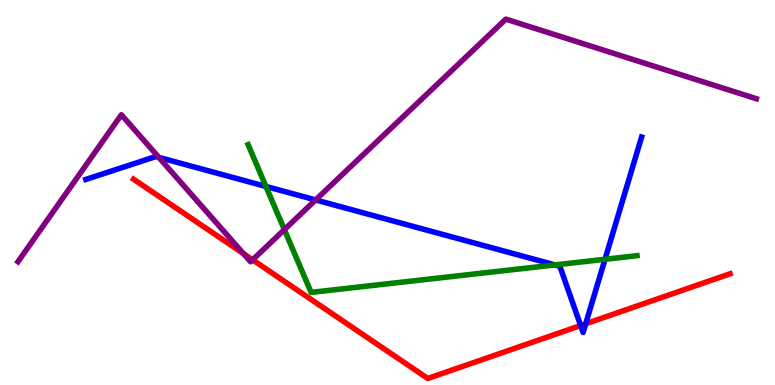[{'lines': ['blue', 'red'], 'intersections': [{'x': 7.49, 'y': 1.54}, {'x': 7.56, 'y': 1.59}]}, {'lines': ['green', 'red'], 'intersections': []}, {'lines': ['purple', 'red'], 'intersections': [{'x': 3.14, 'y': 3.41}, {'x': 3.26, 'y': 3.25}]}, {'lines': ['blue', 'green'], 'intersections': [{'x': 3.43, 'y': 5.16}, {'x': 7.16, 'y': 3.12}, {'x': 7.81, 'y': 3.27}]}, {'lines': ['blue', 'purple'], 'intersections': [{'x': 2.05, 'y': 5.91}, {'x': 4.07, 'y': 4.81}]}, {'lines': ['green', 'purple'], 'intersections': [{'x': 3.67, 'y': 4.04}]}]